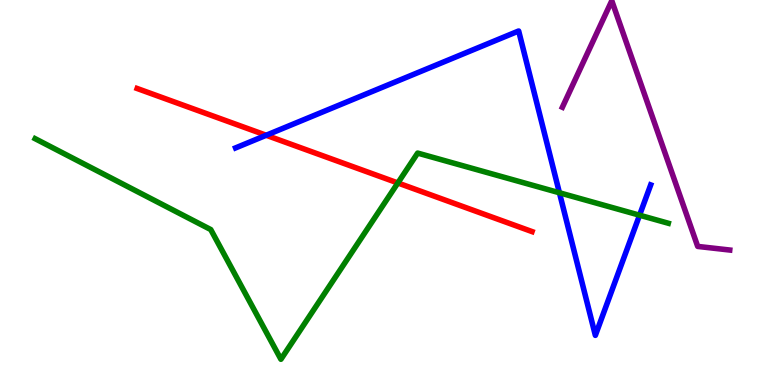[{'lines': ['blue', 'red'], 'intersections': [{'x': 3.43, 'y': 6.49}]}, {'lines': ['green', 'red'], 'intersections': [{'x': 5.13, 'y': 5.25}]}, {'lines': ['purple', 'red'], 'intersections': []}, {'lines': ['blue', 'green'], 'intersections': [{'x': 7.22, 'y': 4.99}, {'x': 8.25, 'y': 4.41}]}, {'lines': ['blue', 'purple'], 'intersections': []}, {'lines': ['green', 'purple'], 'intersections': []}]